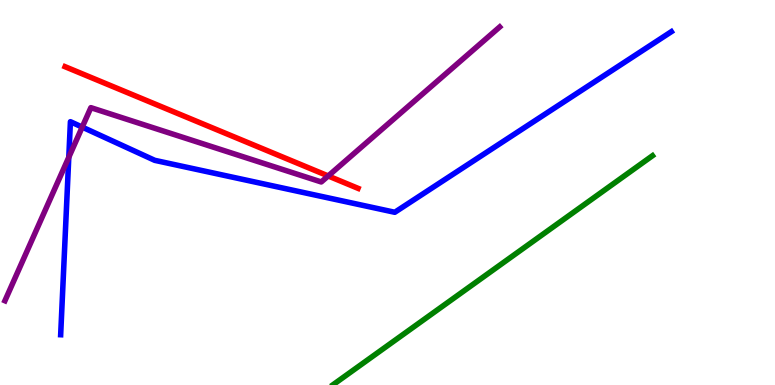[{'lines': ['blue', 'red'], 'intersections': []}, {'lines': ['green', 'red'], 'intersections': []}, {'lines': ['purple', 'red'], 'intersections': [{'x': 4.23, 'y': 5.43}]}, {'lines': ['blue', 'green'], 'intersections': []}, {'lines': ['blue', 'purple'], 'intersections': [{'x': 0.888, 'y': 5.92}, {'x': 1.06, 'y': 6.7}]}, {'lines': ['green', 'purple'], 'intersections': []}]